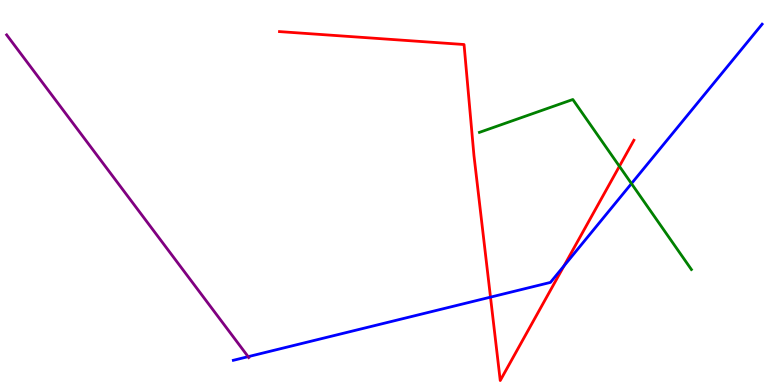[{'lines': ['blue', 'red'], 'intersections': [{'x': 6.33, 'y': 2.28}, {'x': 7.28, 'y': 3.1}]}, {'lines': ['green', 'red'], 'intersections': [{'x': 7.99, 'y': 5.68}]}, {'lines': ['purple', 'red'], 'intersections': []}, {'lines': ['blue', 'green'], 'intersections': [{'x': 8.15, 'y': 5.23}]}, {'lines': ['blue', 'purple'], 'intersections': [{'x': 3.2, 'y': 0.736}]}, {'lines': ['green', 'purple'], 'intersections': []}]